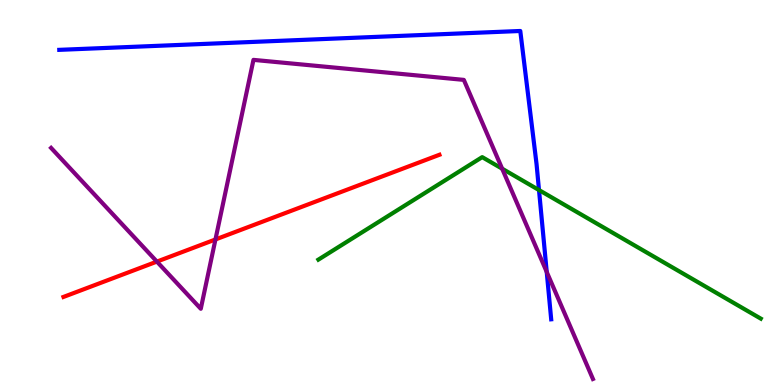[{'lines': ['blue', 'red'], 'intersections': []}, {'lines': ['green', 'red'], 'intersections': []}, {'lines': ['purple', 'red'], 'intersections': [{'x': 2.02, 'y': 3.21}, {'x': 2.78, 'y': 3.78}]}, {'lines': ['blue', 'green'], 'intersections': [{'x': 6.95, 'y': 5.06}]}, {'lines': ['blue', 'purple'], 'intersections': [{'x': 7.05, 'y': 2.94}]}, {'lines': ['green', 'purple'], 'intersections': [{'x': 6.48, 'y': 5.62}]}]